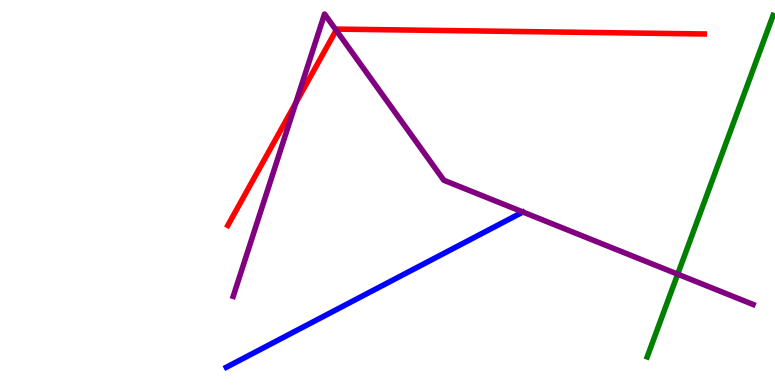[{'lines': ['blue', 'red'], 'intersections': []}, {'lines': ['green', 'red'], 'intersections': []}, {'lines': ['purple', 'red'], 'intersections': [{'x': 3.82, 'y': 7.32}, {'x': 4.34, 'y': 9.21}]}, {'lines': ['blue', 'green'], 'intersections': []}, {'lines': ['blue', 'purple'], 'intersections': []}, {'lines': ['green', 'purple'], 'intersections': [{'x': 8.74, 'y': 2.88}]}]